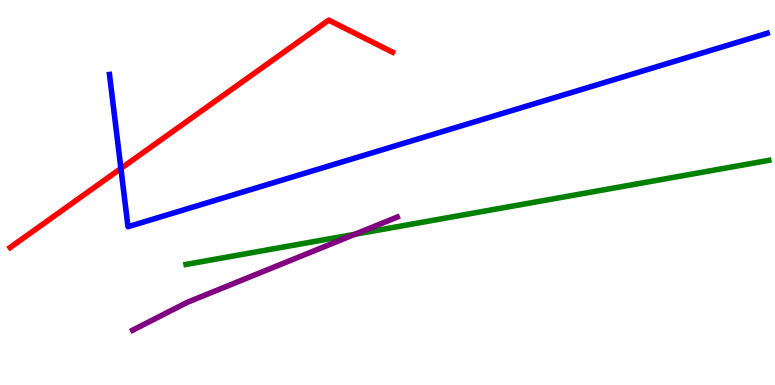[{'lines': ['blue', 'red'], 'intersections': [{'x': 1.56, 'y': 5.62}]}, {'lines': ['green', 'red'], 'intersections': []}, {'lines': ['purple', 'red'], 'intersections': []}, {'lines': ['blue', 'green'], 'intersections': []}, {'lines': ['blue', 'purple'], 'intersections': []}, {'lines': ['green', 'purple'], 'intersections': [{'x': 4.58, 'y': 3.92}]}]